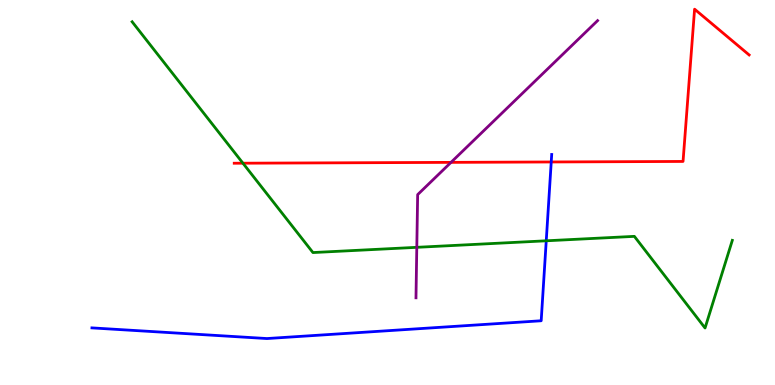[{'lines': ['blue', 'red'], 'intersections': [{'x': 7.11, 'y': 5.79}]}, {'lines': ['green', 'red'], 'intersections': [{'x': 3.13, 'y': 5.76}]}, {'lines': ['purple', 'red'], 'intersections': [{'x': 5.82, 'y': 5.78}]}, {'lines': ['blue', 'green'], 'intersections': [{'x': 7.05, 'y': 3.75}]}, {'lines': ['blue', 'purple'], 'intersections': []}, {'lines': ['green', 'purple'], 'intersections': [{'x': 5.38, 'y': 3.58}]}]